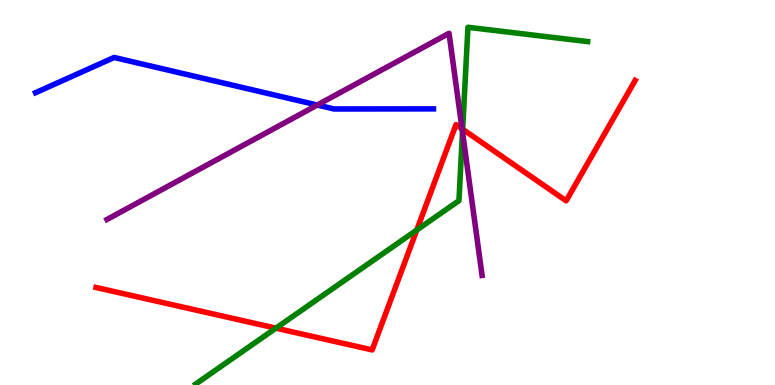[{'lines': ['blue', 'red'], 'intersections': []}, {'lines': ['green', 'red'], 'intersections': [{'x': 3.56, 'y': 1.48}, {'x': 5.38, 'y': 4.02}, {'x': 5.97, 'y': 6.64}]}, {'lines': ['purple', 'red'], 'intersections': [{'x': 5.96, 'y': 6.65}]}, {'lines': ['blue', 'green'], 'intersections': []}, {'lines': ['blue', 'purple'], 'intersections': [{'x': 4.09, 'y': 7.27}]}, {'lines': ['green', 'purple'], 'intersections': [{'x': 5.97, 'y': 6.57}]}]